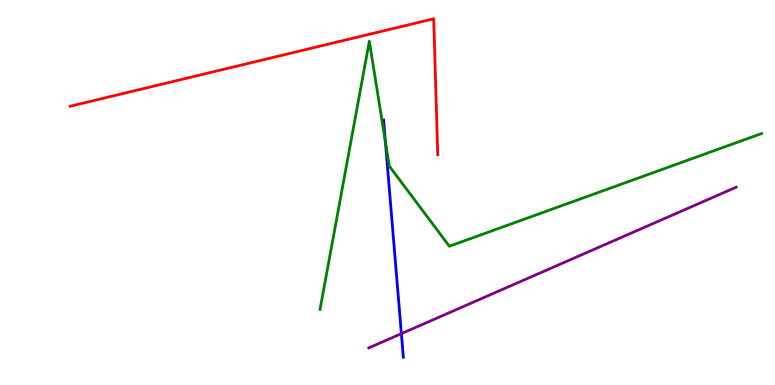[{'lines': ['blue', 'red'], 'intersections': []}, {'lines': ['green', 'red'], 'intersections': []}, {'lines': ['purple', 'red'], 'intersections': []}, {'lines': ['blue', 'green'], 'intersections': [{'x': 4.97, 'y': 6.31}]}, {'lines': ['blue', 'purple'], 'intersections': [{'x': 5.18, 'y': 1.33}]}, {'lines': ['green', 'purple'], 'intersections': []}]